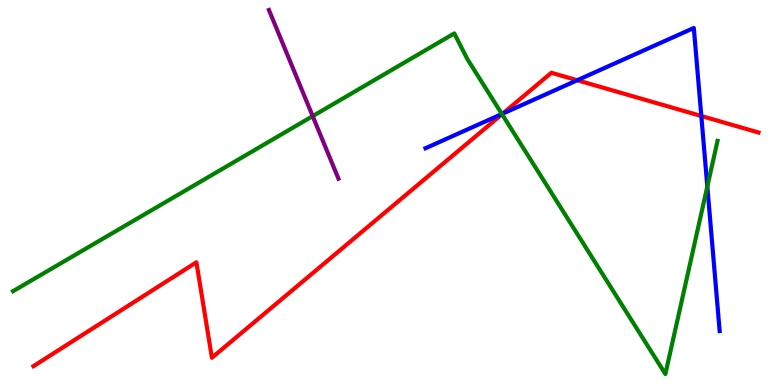[{'lines': ['blue', 'red'], 'intersections': [{'x': 6.49, 'y': 7.05}, {'x': 7.45, 'y': 7.92}, {'x': 9.05, 'y': 6.99}]}, {'lines': ['green', 'red'], 'intersections': [{'x': 6.48, 'y': 7.03}]}, {'lines': ['purple', 'red'], 'intersections': []}, {'lines': ['blue', 'green'], 'intersections': [{'x': 6.48, 'y': 7.04}, {'x': 9.13, 'y': 5.16}]}, {'lines': ['blue', 'purple'], 'intersections': []}, {'lines': ['green', 'purple'], 'intersections': [{'x': 4.03, 'y': 6.98}]}]